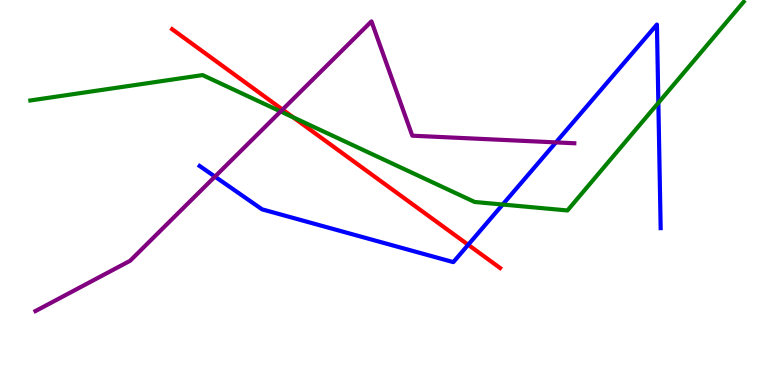[{'lines': ['blue', 'red'], 'intersections': [{'x': 6.04, 'y': 3.64}]}, {'lines': ['green', 'red'], 'intersections': [{'x': 3.78, 'y': 6.95}]}, {'lines': ['purple', 'red'], 'intersections': [{'x': 3.65, 'y': 7.15}]}, {'lines': ['blue', 'green'], 'intersections': [{'x': 6.49, 'y': 4.69}, {'x': 8.49, 'y': 7.33}]}, {'lines': ['blue', 'purple'], 'intersections': [{'x': 2.77, 'y': 5.41}, {'x': 7.17, 'y': 6.3}]}, {'lines': ['green', 'purple'], 'intersections': [{'x': 3.62, 'y': 7.1}]}]